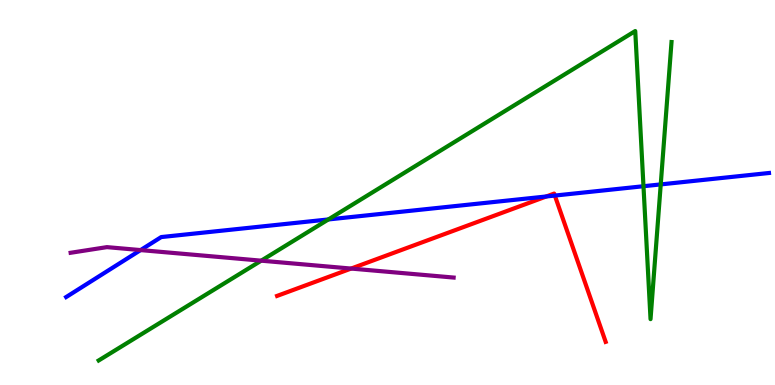[{'lines': ['blue', 'red'], 'intersections': [{'x': 7.05, 'y': 4.9}, {'x': 7.16, 'y': 4.92}]}, {'lines': ['green', 'red'], 'intersections': []}, {'lines': ['purple', 'red'], 'intersections': [{'x': 4.53, 'y': 3.02}]}, {'lines': ['blue', 'green'], 'intersections': [{'x': 4.24, 'y': 4.3}, {'x': 8.3, 'y': 5.16}, {'x': 8.53, 'y': 5.21}]}, {'lines': ['blue', 'purple'], 'intersections': [{'x': 1.81, 'y': 3.5}]}, {'lines': ['green', 'purple'], 'intersections': [{'x': 3.37, 'y': 3.23}]}]